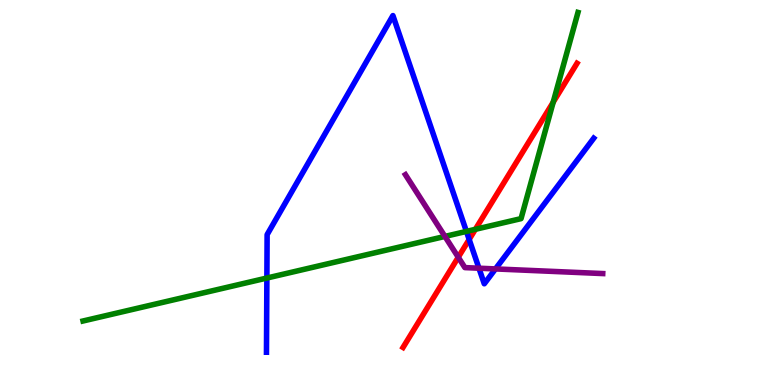[{'lines': ['blue', 'red'], 'intersections': [{'x': 6.05, 'y': 3.78}]}, {'lines': ['green', 'red'], 'intersections': [{'x': 6.13, 'y': 4.04}, {'x': 7.14, 'y': 7.35}]}, {'lines': ['purple', 'red'], 'intersections': [{'x': 5.91, 'y': 3.32}]}, {'lines': ['blue', 'green'], 'intersections': [{'x': 3.44, 'y': 2.78}, {'x': 6.02, 'y': 3.99}]}, {'lines': ['blue', 'purple'], 'intersections': [{'x': 6.18, 'y': 3.03}, {'x': 6.39, 'y': 3.01}]}, {'lines': ['green', 'purple'], 'intersections': [{'x': 5.74, 'y': 3.86}]}]